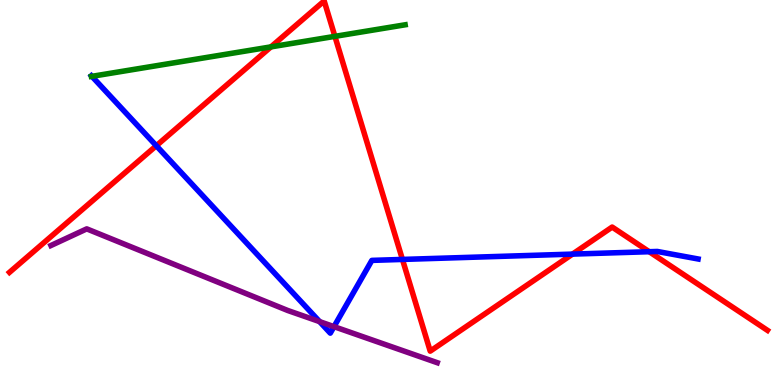[{'lines': ['blue', 'red'], 'intersections': [{'x': 2.02, 'y': 6.21}, {'x': 5.19, 'y': 3.26}, {'x': 7.39, 'y': 3.4}, {'x': 8.38, 'y': 3.46}]}, {'lines': ['green', 'red'], 'intersections': [{'x': 3.5, 'y': 8.78}, {'x': 4.32, 'y': 9.06}]}, {'lines': ['purple', 'red'], 'intersections': []}, {'lines': ['blue', 'green'], 'intersections': [{'x': 1.19, 'y': 8.02}]}, {'lines': ['blue', 'purple'], 'intersections': [{'x': 4.12, 'y': 1.65}, {'x': 4.31, 'y': 1.52}]}, {'lines': ['green', 'purple'], 'intersections': []}]